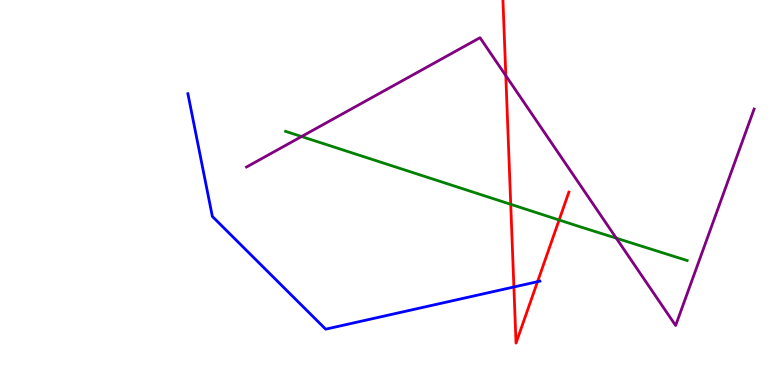[{'lines': ['blue', 'red'], 'intersections': [{'x': 6.63, 'y': 2.55}, {'x': 6.94, 'y': 2.68}]}, {'lines': ['green', 'red'], 'intersections': [{'x': 6.59, 'y': 4.69}, {'x': 7.21, 'y': 4.29}]}, {'lines': ['purple', 'red'], 'intersections': [{'x': 6.53, 'y': 8.03}]}, {'lines': ['blue', 'green'], 'intersections': []}, {'lines': ['blue', 'purple'], 'intersections': []}, {'lines': ['green', 'purple'], 'intersections': [{'x': 3.89, 'y': 6.45}, {'x': 7.95, 'y': 3.81}]}]